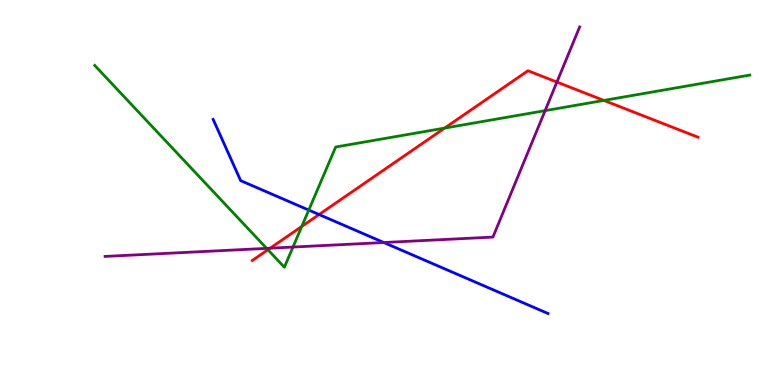[{'lines': ['blue', 'red'], 'intersections': [{'x': 4.12, 'y': 4.43}]}, {'lines': ['green', 'red'], 'intersections': [{'x': 3.46, 'y': 3.51}, {'x': 3.89, 'y': 4.12}, {'x': 5.74, 'y': 6.67}, {'x': 7.79, 'y': 7.39}]}, {'lines': ['purple', 'red'], 'intersections': [{'x': 3.49, 'y': 3.55}, {'x': 7.19, 'y': 7.87}]}, {'lines': ['blue', 'green'], 'intersections': [{'x': 3.98, 'y': 4.54}]}, {'lines': ['blue', 'purple'], 'intersections': [{'x': 4.95, 'y': 3.7}]}, {'lines': ['green', 'purple'], 'intersections': [{'x': 3.44, 'y': 3.55}, {'x': 3.78, 'y': 3.58}, {'x': 7.03, 'y': 7.13}]}]